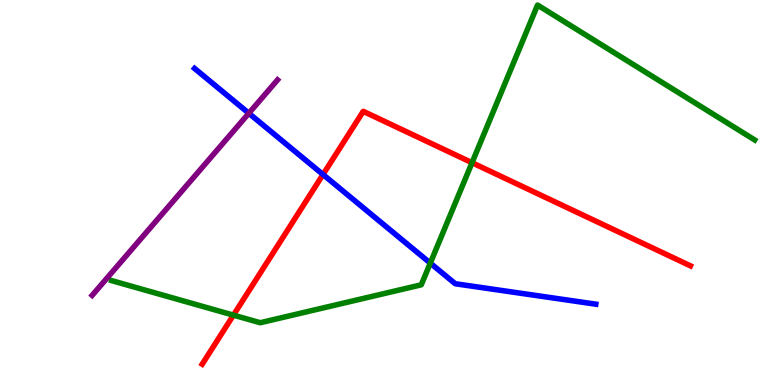[{'lines': ['blue', 'red'], 'intersections': [{'x': 4.17, 'y': 5.47}]}, {'lines': ['green', 'red'], 'intersections': [{'x': 3.01, 'y': 1.81}, {'x': 6.09, 'y': 5.77}]}, {'lines': ['purple', 'red'], 'intersections': []}, {'lines': ['blue', 'green'], 'intersections': [{'x': 5.55, 'y': 3.17}]}, {'lines': ['blue', 'purple'], 'intersections': [{'x': 3.21, 'y': 7.06}]}, {'lines': ['green', 'purple'], 'intersections': []}]